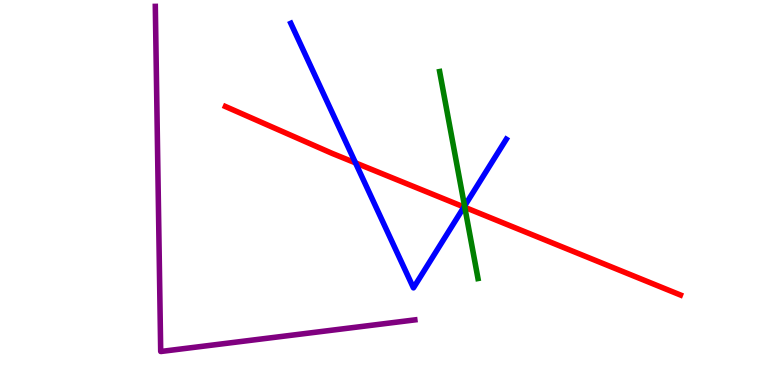[{'lines': ['blue', 'red'], 'intersections': [{'x': 4.59, 'y': 5.77}, {'x': 5.99, 'y': 4.62}]}, {'lines': ['green', 'red'], 'intersections': [{'x': 6.0, 'y': 4.62}]}, {'lines': ['purple', 'red'], 'intersections': []}, {'lines': ['blue', 'green'], 'intersections': [{'x': 5.99, 'y': 4.65}]}, {'lines': ['blue', 'purple'], 'intersections': []}, {'lines': ['green', 'purple'], 'intersections': []}]